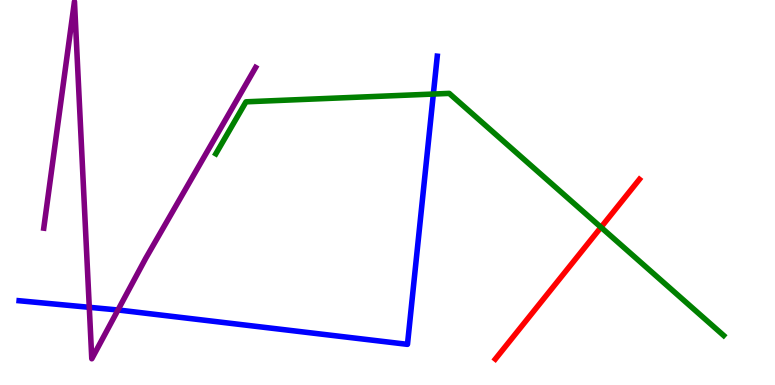[{'lines': ['blue', 'red'], 'intersections': []}, {'lines': ['green', 'red'], 'intersections': [{'x': 7.75, 'y': 4.1}]}, {'lines': ['purple', 'red'], 'intersections': []}, {'lines': ['blue', 'green'], 'intersections': [{'x': 5.59, 'y': 7.56}]}, {'lines': ['blue', 'purple'], 'intersections': [{'x': 1.15, 'y': 2.02}, {'x': 1.52, 'y': 1.95}]}, {'lines': ['green', 'purple'], 'intersections': []}]